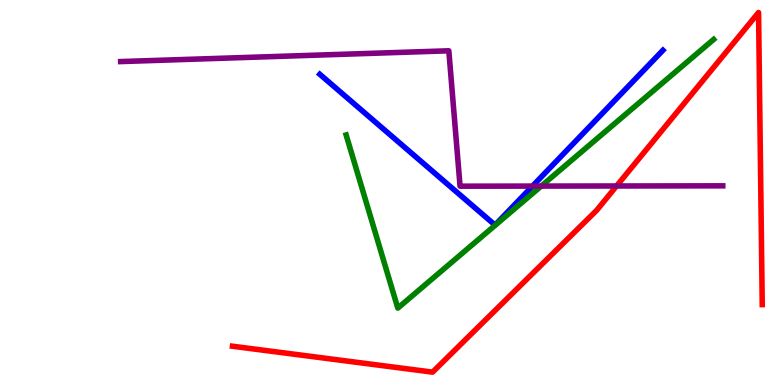[{'lines': ['blue', 'red'], 'intersections': []}, {'lines': ['green', 'red'], 'intersections': []}, {'lines': ['purple', 'red'], 'intersections': [{'x': 7.96, 'y': 5.17}]}, {'lines': ['blue', 'green'], 'intersections': []}, {'lines': ['blue', 'purple'], 'intersections': [{'x': 6.87, 'y': 5.17}]}, {'lines': ['green', 'purple'], 'intersections': [{'x': 6.98, 'y': 5.17}]}]